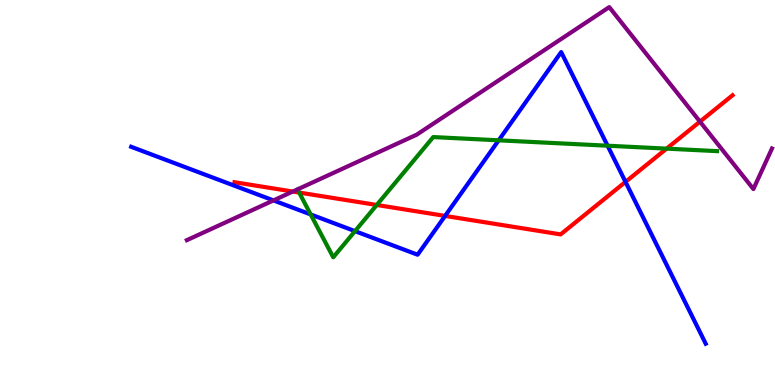[{'lines': ['blue', 'red'], 'intersections': [{'x': 5.74, 'y': 4.39}, {'x': 8.07, 'y': 5.28}]}, {'lines': ['green', 'red'], 'intersections': [{'x': 3.86, 'y': 5.0}, {'x': 4.86, 'y': 4.68}, {'x': 8.6, 'y': 6.14}]}, {'lines': ['purple', 'red'], 'intersections': [{'x': 3.78, 'y': 5.03}, {'x': 9.03, 'y': 6.84}]}, {'lines': ['blue', 'green'], 'intersections': [{'x': 4.01, 'y': 4.43}, {'x': 4.58, 'y': 4.0}, {'x': 6.43, 'y': 6.36}, {'x': 7.84, 'y': 6.22}]}, {'lines': ['blue', 'purple'], 'intersections': [{'x': 3.53, 'y': 4.79}]}, {'lines': ['green', 'purple'], 'intersections': []}]